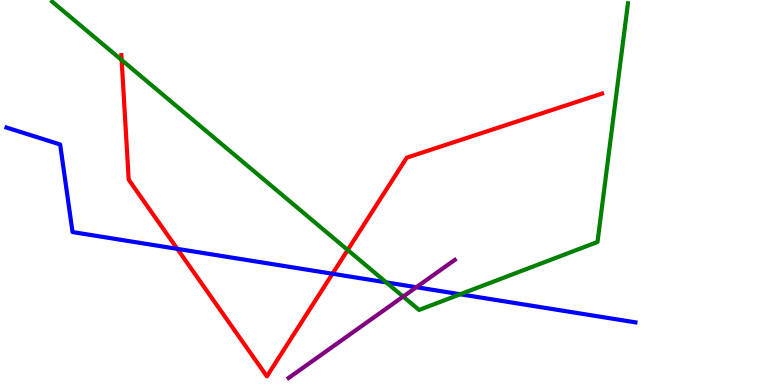[{'lines': ['blue', 'red'], 'intersections': [{'x': 2.29, 'y': 3.54}, {'x': 4.29, 'y': 2.89}]}, {'lines': ['green', 'red'], 'intersections': [{'x': 1.57, 'y': 8.44}, {'x': 4.49, 'y': 3.51}]}, {'lines': ['purple', 'red'], 'intersections': []}, {'lines': ['blue', 'green'], 'intersections': [{'x': 4.98, 'y': 2.67}, {'x': 5.94, 'y': 2.36}]}, {'lines': ['blue', 'purple'], 'intersections': [{'x': 5.37, 'y': 2.54}]}, {'lines': ['green', 'purple'], 'intersections': [{'x': 5.2, 'y': 2.3}]}]